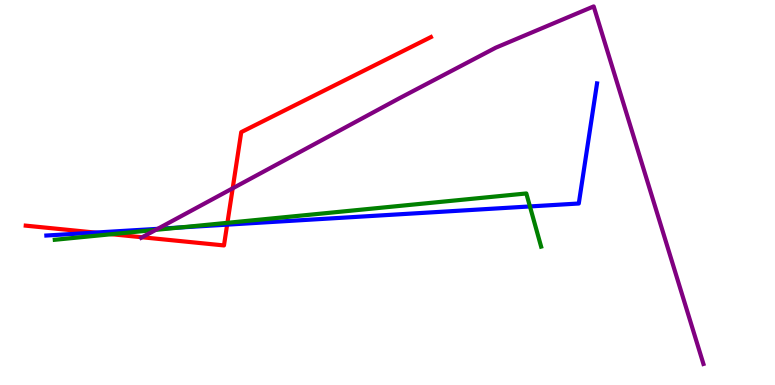[{'lines': ['blue', 'red'], 'intersections': [{'x': 1.23, 'y': 3.96}, {'x': 2.93, 'y': 4.16}]}, {'lines': ['green', 'red'], 'intersections': [{'x': 1.44, 'y': 3.92}, {'x': 2.93, 'y': 4.21}]}, {'lines': ['purple', 'red'], 'intersections': [{'x': 1.83, 'y': 3.84}, {'x': 3.0, 'y': 5.11}]}, {'lines': ['blue', 'green'], 'intersections': [{'x': 2.32, 'y': 4.09}, {'x': 6.84, 'y': 4.64}]}, {'lines': ['blue', 'purple'], 'intersections': [{'x': 2.03, 'y': 4.06}]}, {'lines': ['green', 'purple'], 'intersections': [{'x': 2.01, 'y': 4.03}]}]